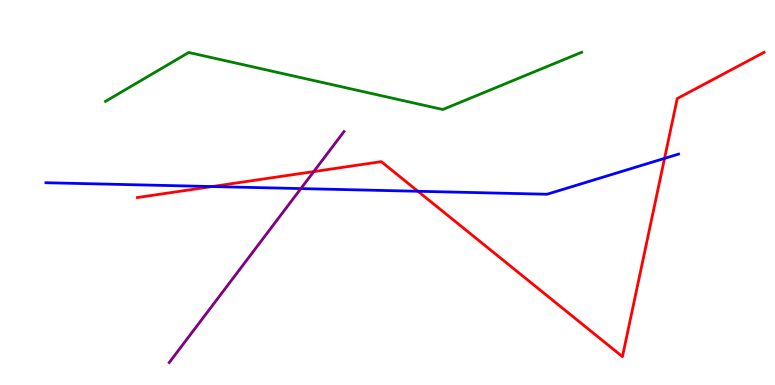[{'lines': ['blue', 'red'], 'intersections': [{'x': 2.74, 'y': 5.15}, {'x': 5.39, 'y': 5.03}, {'x': 8.57, 'y': 5.89}]}, {'lines': ['green', 'red'], 'intersections': []}, {'lines': ['purple', 'red'], 'intersections': [{'x': 4.05, 'y': 5.54}]}, {'lines': ['blue', 'green'], 'intersections': []}, {'lines': ['blue', 'purple'], 'intersections': [{'x': 3.88, 'y': 5.1}]}, {'lines': ['green', 'purple'], 'intersections': []}]